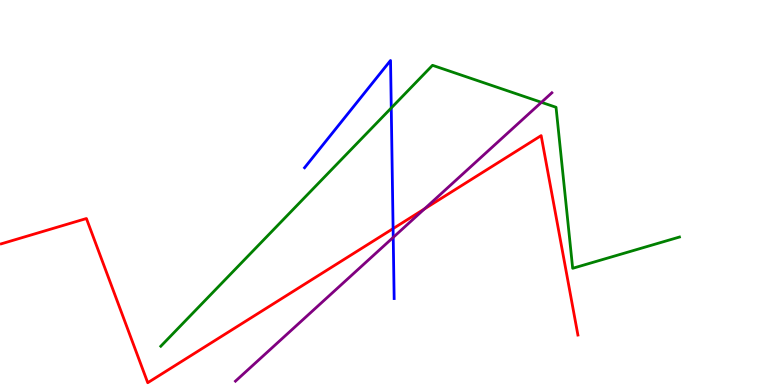[{'lines': ['blue', 'red'], 'intersections': [{'x': 5.07, 'y': 4.06}]}, {'lines': ['green', 'red'], 'intersections': []}, {'lines': ['purple', 'red'], 'intersections': [{'x': 5.48, 'y': 4.57}]}, {'lines': ['blue', 'green'], 'intersections': [{'x': 5.05, 'y': 7.2}]}, {'lines': ['blue', 'purple'], 'intersections': [{'x': 5.07, 'y': 3.83}]}, {'lines': ['green', 'purple'], 'intersections': [{'x': 6.99, 'y': 7.34}]}]